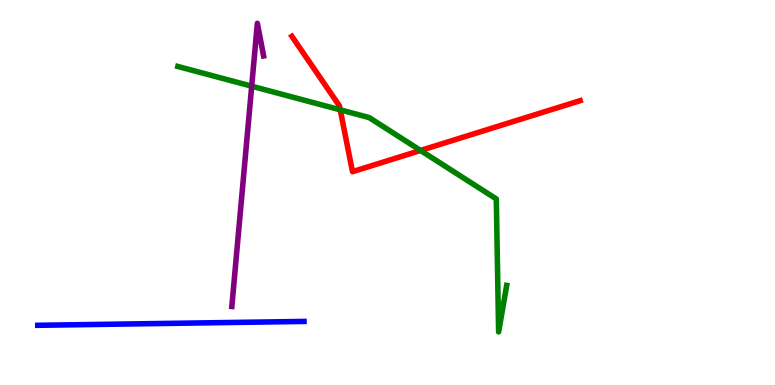[{'lines': ['blue', 'red'], 'intersections': []}, {'lines': ['green', 'red'], 'intersections': [{'x': 4.39, 'y': 7.15}, {'x': 5.43, 'y': 6.09}]}, {'lines': ['purple', 'red'], 'intersections': []}, {'lines': ['blue', 'green'], 'intersections': []}, {'lines': ['blue', 'purple'], 'intersections': []}, {'lines': ['green', 'purple'], 'intersections': [{'x': 3.25, 'y': 7.76}]}]